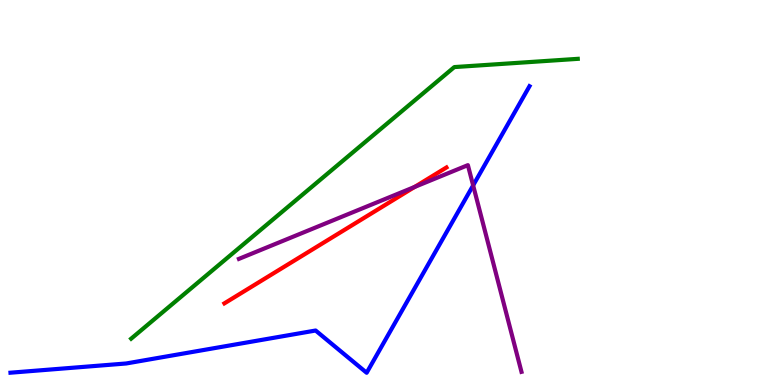[{'lines': ['blue', 'red'], 'intersections': []}, {'lines': ['green', 'red'], 'intersections': []}, {'lines': ['purple', 'red'], 'intersections': [{'x': 5.35, 'y': 5.14}]}, {'lines': ['blue', 'green'], 'intersections': []}, {'lines': ['blue', 'purple'], 'intersections': [{'x': 6.11, 'y': 5.18}]}, {'lines': ['green', 'purple'], 'intersections': []}]